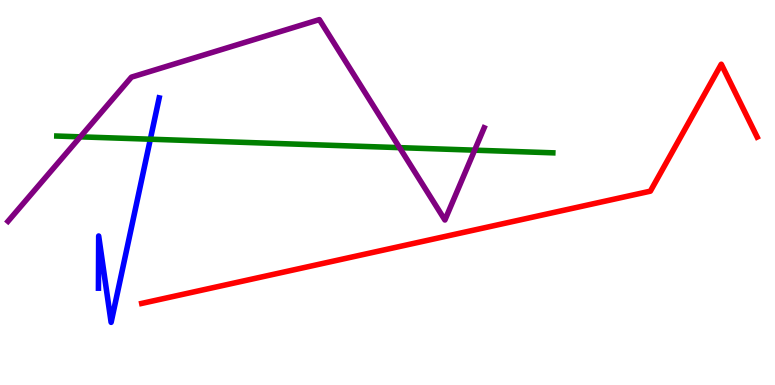[{'lines': ['blue', 'red'], 'intersections': []}, {'lines': ['green', 'red'], 'intersections': []}, {'lines': ['purple', 'red'], 'intersections': []}, {'lines': ['blue', 'green'], 'intersections': [{'x': 1.94, 'y': 6.38}]}, {'lines': ['blue', 'purple'], 'intersections': []}, {'lines': ['green', 'purple'], 'intersections': [{'x': 1.04, 'y': 6.45}, {'x': 5.16, 'y': 6.17}, {'x': 6.12, 'y': 6.1}]}]